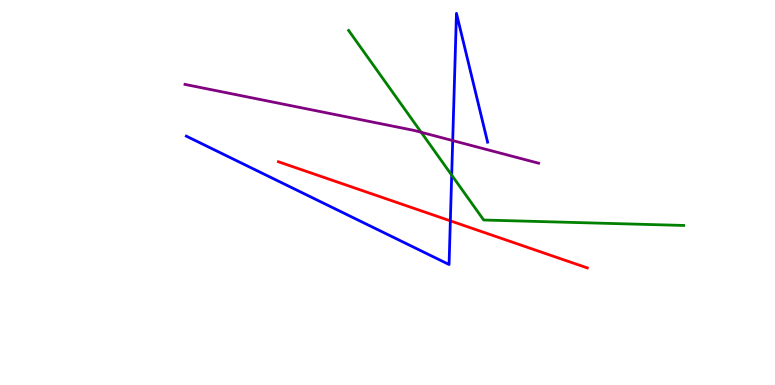[{'lines': ['blue', 'red'], 'intersections': [{'x': 5.81, 'y': 4.26}]}, {'lines': ['green', 'red'], 'intersections': []}, {'lines': ['purple', 'red'], 'intersections': []}, {'lines': ['blue', 'green'], 'intersections': [{'x': 5.83, 'y': 5.45}]}, {'lines': ['blue', 'purple'], 'intersections': [{'x': 5.84, 'y': 6.35}]}, {'lines': ['green', 'purple'], 'intersections': [{'x': 5.43, 'y': 6.56}]}]